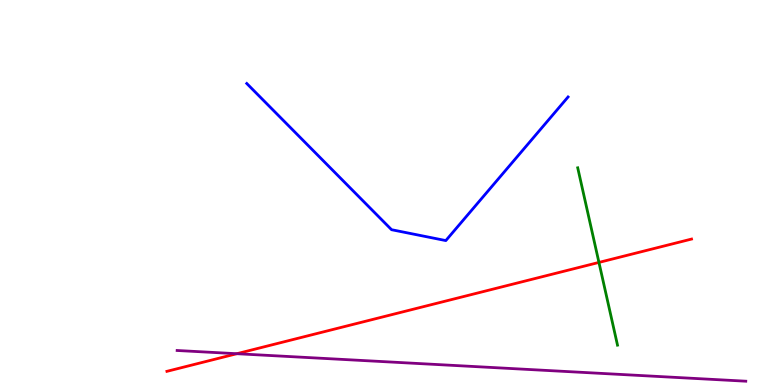[{'lines': ['blue', 'red'], 'intersections': []}, {'lines': ['green', 'red'], 'intersections': [{'x': 7.73, 'y': 3.18}]}, {'lines': ['purple', 'red'], 'intersections': [{'x': 3.06, 'y': 0.813}]}, {'lines': ['blue', 'green'], 'intersections': []}, {'lines': ['blue', 'purple'], 'intersections': []}, {'lines': ['green', 'purple'], 'intersections': []}]